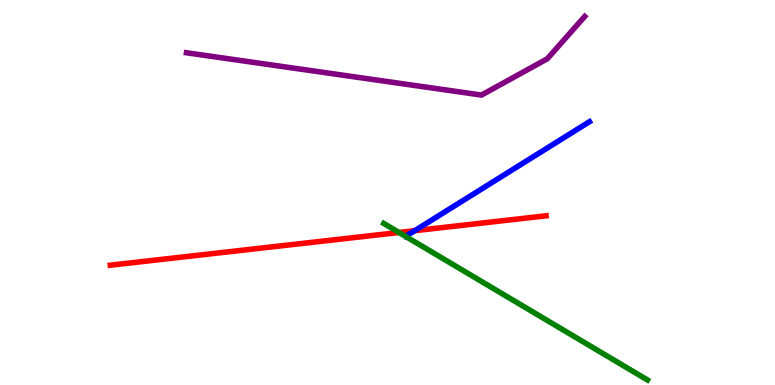[{'lines': ['blue', 'red'], 'intersections': [{'x': 5.35, 'y': 4.01}]}, {'lines': ['green', 'red'], 'intersections': [{'x': 5.15, 'y': 3.96}]}, {'lines': ['purple', 'red'], 'intersections': []}, {'lines': ['blue', 'green'], 'intersections': []}, {'lines': ['blue', 'purple'], 'intersections': []}, {'lines': ['green', 'purple'], 'intersections': []}]